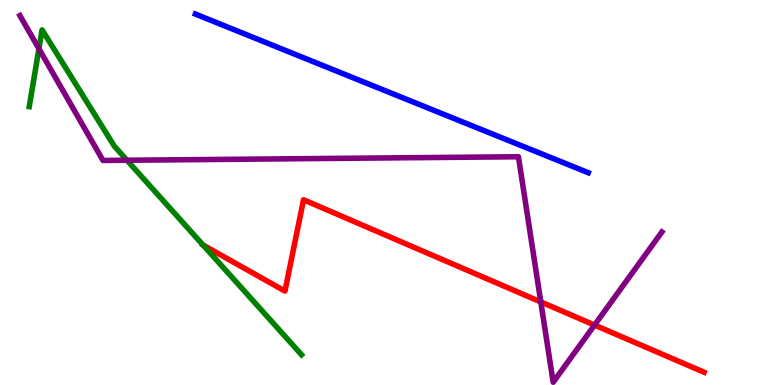[{'lines': ['blue', 'red'], 'intersections': []}, {'lines': ['green', 'red'], 'intersections': [{'x': 2.62, 'y': 3.63}]}, {'lines': ['purple', 'red'], 'intersections': [{'x': 6.98, 'y': 2.16}, {'x': 7.67, 'y': 1.56}]}, {'lines': ['blue', 'green'], 'intersections': []}, {'lines': ['blue', 'purple'], 'intersections': []}, {'lines': ['green', 'purple'], 'intersections': [{'x': 0.502, 'y': 8.73}, {'x': 1.64, 'y': 5.84}]}]